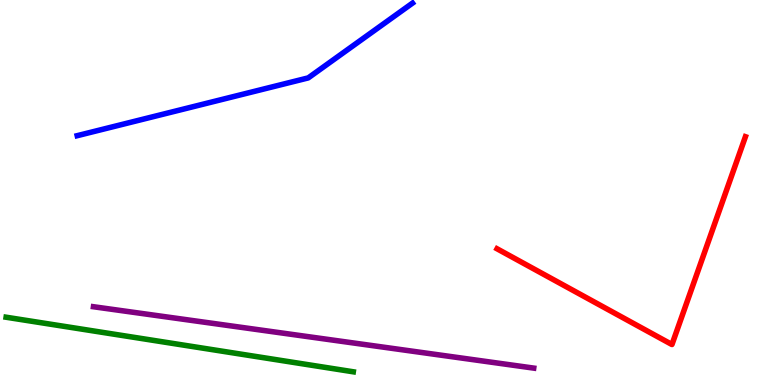[{'lines': ['blue', 'red'], 'intersections': []}, {'lines': ['green', 'red'], 'intersections': []}, {'lines': ['purple', 'red'], 'intersections': []}, {'lines': ['blue', 'green'], 'intersections': []}, {'lines': ['blue', 'purple'], 'intersections': []}, {'lines': ['green', 'purple'], 'intersections': []}]